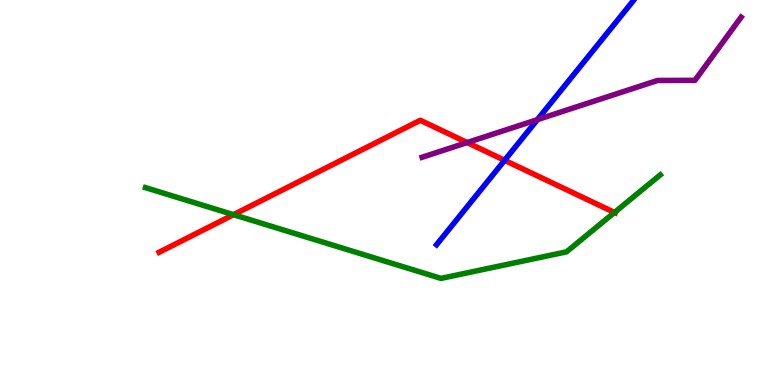[{'lines': ['blue', 'red'], 'intersections': [{'x': 6.51, 'y': 5.84}]}, {'lines': ['green', 'red'], 'intersections': [{'x': 3.01, 'y': 4.42}, {'x': 7.93, 'y': 4.48}]}, {'lines': ['purple', 'red'], 'intersections': [{'x': 6.03, 'y': 6.3}]}, {'lines': ['blue', 'green'], 'intersections': []}, {'lines': ['blue', 'purple'], 'intersections': [{'x': 6.93, 'y': 6.89}]}, {'lines': ['green', 'purple'], 'intersections': []}]